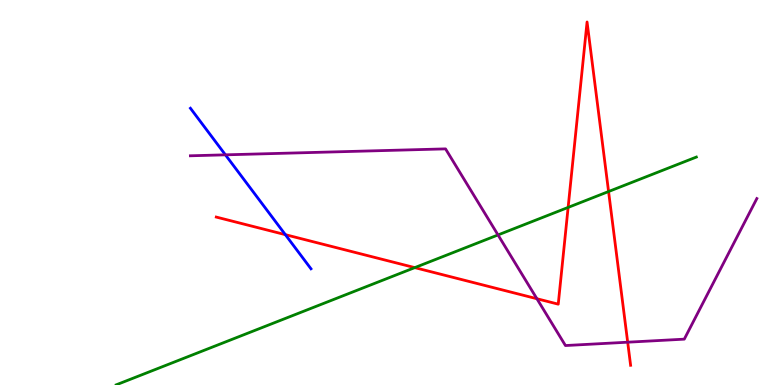[{'lines': ['blue', 'red'], 'intersections': [{'x': 3.68, 'y': 3.9}]}, {'lines': ['green', 'red'], 'intersections': [{'x': 5.35, 'y': 3.05}, {'x': 7.33, 'y': 4.61}, {'x': 7.85, 'y': 5.03}]}, {'lines': ['purple', 'red'], 'intersections': [{'x': 6.93, 'y': 2.24}, {'x': 8.1, 'y': 1.11}]}, {'lines': ['blue', 'green'], 'intersections': []}, {'lines': ['blue', 'purple'], 'intersections': [{'x': 2.91, 'y': 5.98}]}, {'lines': ['green', 'purple'], 'intersections': [{'x': 6.43, 'y': 3.9}]}]